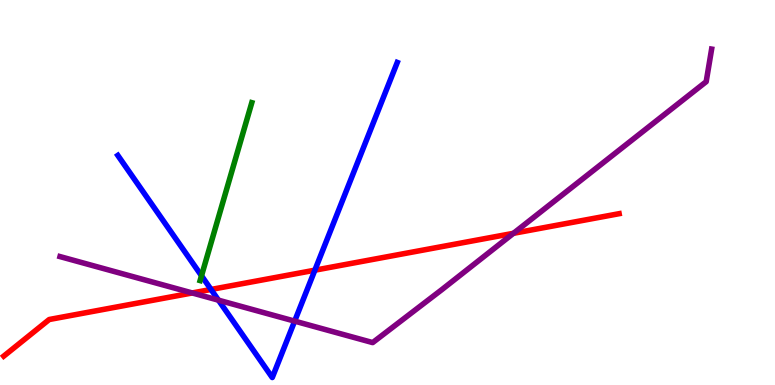[{'lines': ['blue', 'red'], 'intersections': [{'x': 2.72, 'y': 2.48}, {'x': 4.06, 'y': 2.98}]}, {'lines': ['green', 'red'], 'intersections': []}, {'lines': ['purple', 'red'], 'intersections': [{'x': 2.48, 'y': 2.39}, {'x': 6.63, 'y': 3.94}]}, {'lines': ['blue', 'green'], 'intersections': [{'x': 2.6, 'y': 2.84}]}, {'lines': ['blue', 'purple'], 'intersections': [{'x': 2.82, 'y': 2.2}, {'x': 3.8, 'y': 1.66}]}, {'lines': ['green', 'purple'], 'intersections': []}]